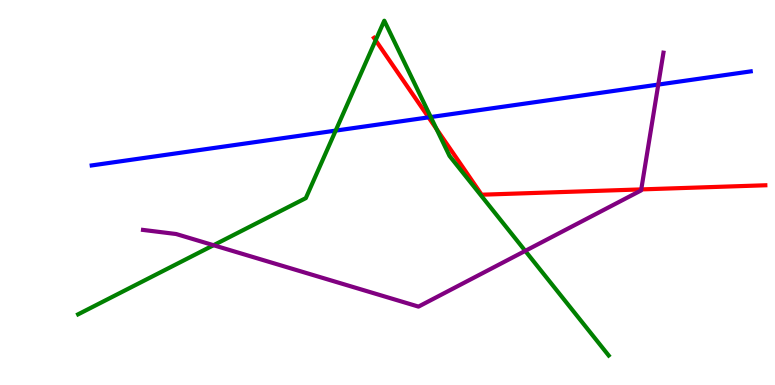[{'lines': ['blue', 'red'], 'intersections': [{'x': 5.53, 'y': 6.95}]}, {'lines': ['green', 'red'], 'intersections': [{'x': 4.85, 'y': 8.95}, {'x': 5.63, 'y': 6.65}]}, {'lines': ['purple', 'red'], 'intersections': [{'x': 8.27, 'y': 5.08}]}, {'lines': ['blue', 'green'], 'intersections': [{'x': 4.33, 'y': 6.61}, {'x': 5.56, 'y': 6.96}]}, {'lines': ['blue', 'purple'], 'intersections': [{'x': 8.49, 'y': 7.8}]}, {'lines': ['green', 'purple'], 'intersections': [{'x': 2.76, 'y': 3.63}, {'x': 6.78, 'y': 3.48}]}]